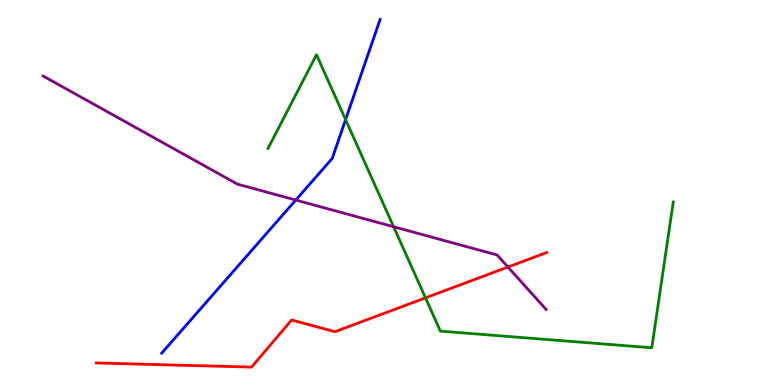[{'lines': ['blue', 'red'], 'intersections': []}, {'lines': ['green', 'red'], 'intersections': [{'x': 5.49, 'y': 2.26}]}, {'lines': ['purple', 'red'], 'intersections': [{'x': 6.55, 'y': 3.06}]}, {'lines': ['blue', 'green'], 'intersections': [{'x': 4.46, 'y': 6.89}]}, {'lines': ['blue', 'purple'], 'intersections': [{'x': 3.82, 'y': 4.8}]}, {'lines': ['green', 'purple'], 'intersections': [{'x': 5.08, 'y': 4.11}]}]